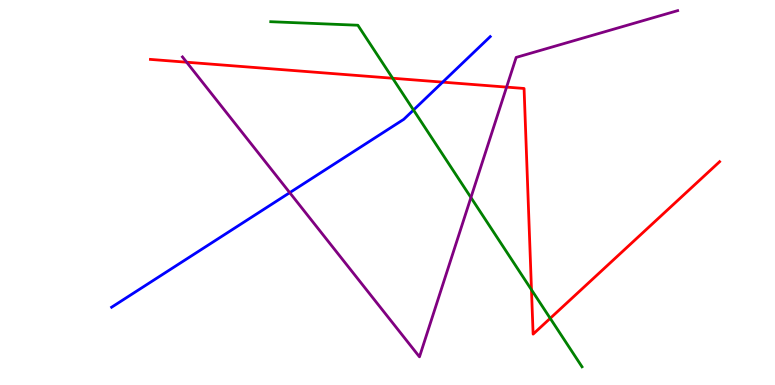[{'lines': ['blue', 'red'], 'intersections': [{'x': 5.71, 'y': 7.87}]}, {'lines': ['green', 'red'], 'intersections': [{'x': 5.07, 'y': 7.97}, {'x': 6.86, 'y': 2.47}, {'x': 7.1, 'y': 1.73}]}, {'lines': ['purple', 'red'], 'intersections': [{'x': 2.41, 'y': 8.38}, {'x': 6.54, 'y': 7.74}]}, {'lines': ['blue', 'green'], 'intersections': [{'x': 5.34, 'y': 7.14}]}, {'lines': ['blue', 'purple'], 'intersections': [{'x': 3.74, 'y': 5.0}]}, {'lines': ['green', 'purple'], 'intersections': [{'x': 6.08, 'y': 4.87}]}]